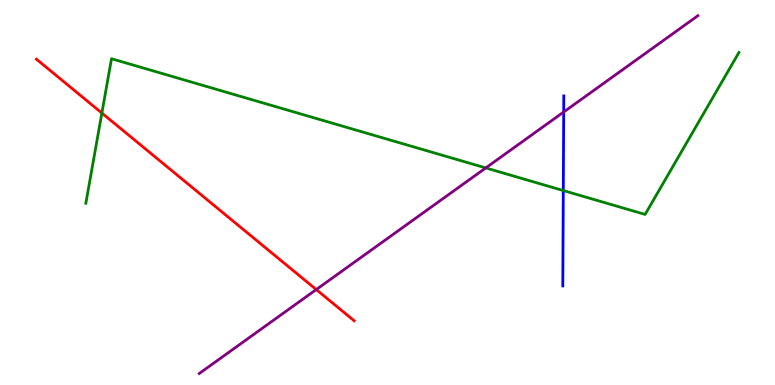[{'lines': ['blue', 'red'], 'intersections': []}, {'lines': ['green', 'red'], 'intersections': [{'x': 1.31, 'y': 7.06}]}, {'lines': ['purple', 'red'], 'intersections': [{'x': 4.08, 'y': 2.48}]}, {'lines': ['blue', 'green'], 'intersections': [{'x': 7.27, 'y': 5.05}]}, {'lines': ['blue', 'purple'], 'intersections': [{'x': 7.27, 'y': 7.09}]}, {'lines': ['green', 'purple'], 'intersections': [{'x': 6.27, 'y': 5.64}]}]